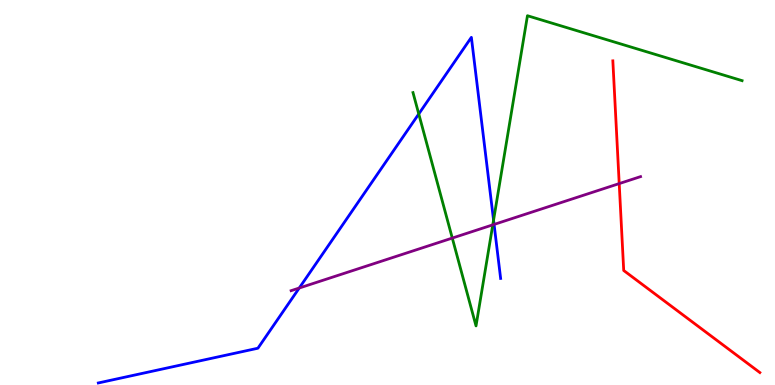[{'lines': ['blue', 'red'], 'intersections': []}, {'lines': ['green', 'red'], 'intersections': []}, {'lines': ['purple', 'red'], 'intersections': [{'x': 7.99, 'y': 5.23}]}, {'lines': ['blue', 'green'], 'intersections': [{'x': 5.4, 'y': 7.04}, {'x': 6.37, 'y': 4.28}]}, {'lines': ['blue', 'purple'], 'intersections': [{'x': 3.86, 'y': 2.52}, {'x': 6.38, 'y': 4.17}]}, {'lines': ['green', 'purple'], 'intersections': [{'x': 5.84, 'y': 3.82}, {'x': 6.36, 'y': 4.16}]}]